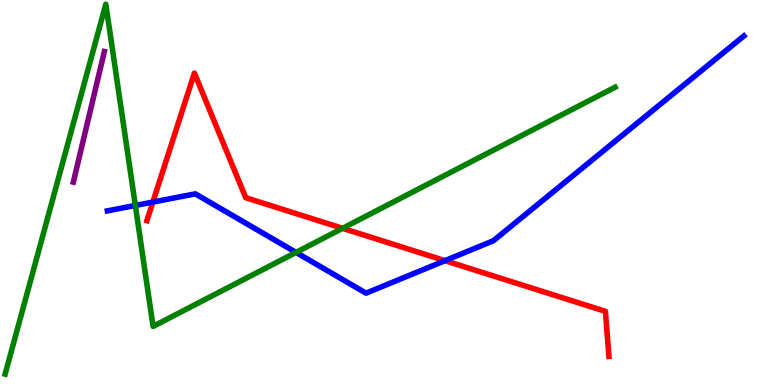[{'lines': ['blue', 'red'], 'intersections': [{'x': 1.97, 'y': 4.75}, {'x': 5.74, 'y': 3.23}]}, {'lines': ['green', 'red'], 'intersections': [{'x': 4.42, 'y': 4.07}]}, {'lines': ['purple', 'red'], 'intersections': []}, {'lines': ['blue', 'green'], 'intersections': [{'x': 1.75, 'y': 4.66}, {'x': 3.82, 'y': 3.44}]}, {'lines': ['blue', 'purple'], 'intersections': []}, {'lines': ['green', 'purple'], 'intersections': []}]